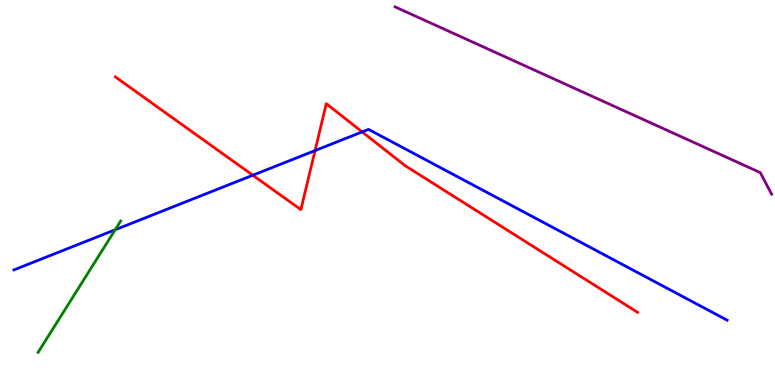[{'lines': ['blue', 'red'], 'intersections': [{'x': 3.26, 'y': 5.45}, {'x': 4.07, 'y': 6.09}, {'x': 4.67, 'y': 6.57}]}, {'lines': ['green', 'red'], 'intersections': []}, {'lines': ['purple', 'red'], 'intersections': []}, {'lines': ['blue', 'green'], 'intersections': [{'x': 1.49, 'y': 4.03}]}, {'lines': ['blue', 'purple'], 'intersections': []}, {'lines': ['green', 'purple'], 'intersections': []}]